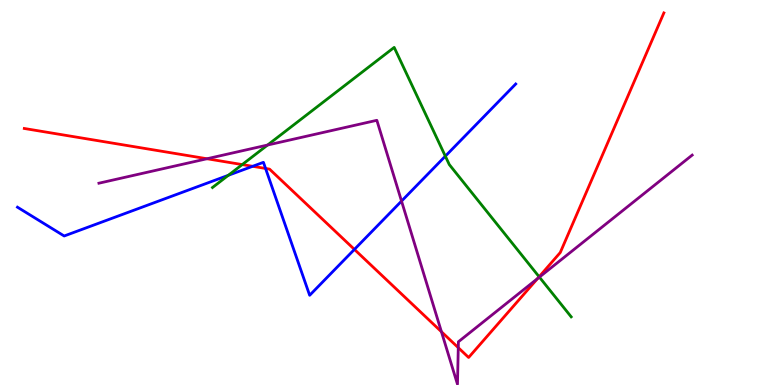[{'lines': ['blue', 'red'], 'intersections': [{'x': 3.26, 'y': 5.68}, {'x': 3.43, 'y': 5.62}, {'x': 4.57, 'y': 3.52}]}, {'lines': ['green', 'red'], 'intersections': [{'x': 3.13, 'y': 5.73}, {'x': 6.96, 'y': 2.81}]}, {'lines': ['purple', 'red'], 'intersections': [{'x': 2.67, 'y': 5.88}, {'x': 5.7, 'y': 1.38}, {'x': 5.91, 'y': 0.97}, {'x': 6.94, 'y': 2.76}]}, {'lines': ['blue', 'green'], 'intersections': [{'x': 2.95, 'y': 5.45}, {'x': 5.75, 'y': 5.94}]}, {'lines': ['blue', 'purple'], 'intersections': [{'x': 5.18, 'y': 4.78}]}, {'lines': ['green', 'purple'], 'intersections': [{'x': 3.45, 'y': 6.23}, {'x': 6.96, 'y': 2.8}]}]